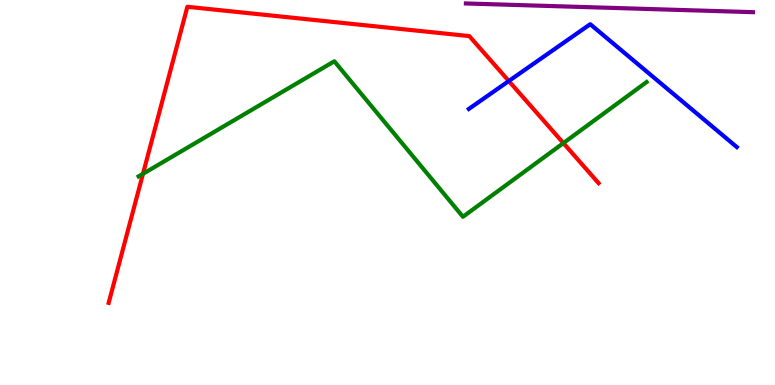[{'lines': ['blue', 'red'], 'intersections': [{'x': 6.57, 'y': 7.9}]}, {'lines': ['green', 'red'], 'intersections': [{'x': 1.84, 'y': 5.48}, {'x': 7.27, 'y': 6.28}]}, {'lines': ['purple', 'red'], 'intersections': []}, {'lines': ['blue', 'green'], 'intersections': []}, {'lines': ['blue', 'purple'], 'intersections': []}, {'lines': ['green', 'purple'], 'intersections': []}]